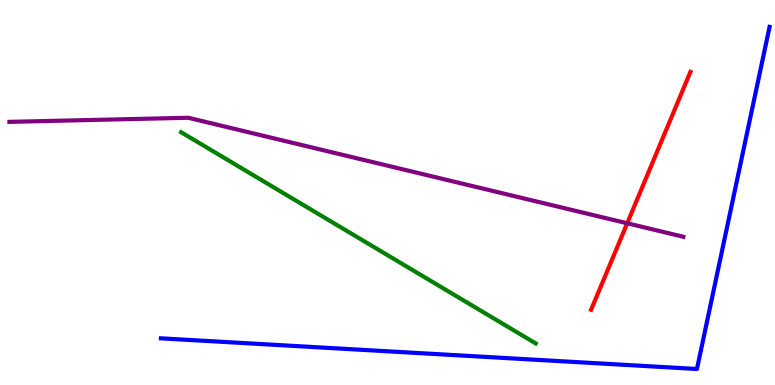[{'lines': ['blue', 'red'], 'intersections': []}, {'lines': ['green', 'red'], 'intersections': []}, {'lines': ['purple', 'red'], 'intersections': [{'x': 8.09, 'y': 4.2}]}, {'lines': ['blue', 'green'], 'intersections': []}, {'lines': ['blue', 'purple'], 'intersections': []}, {'lines': ['green', 'purple'], 'intersections': []}]